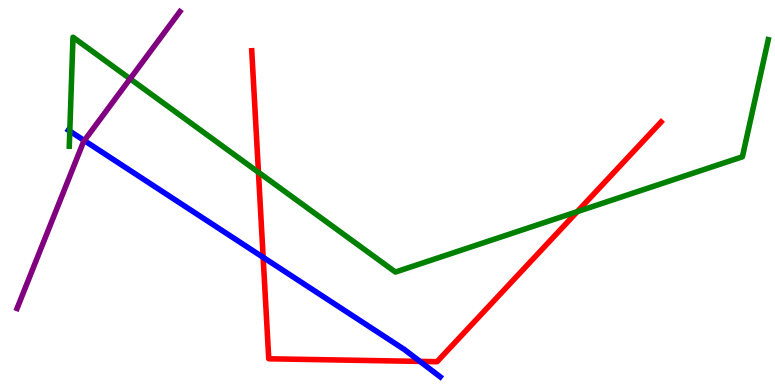[{'lines': ['blue', 'red'], 'intersections': [{'x': 3.4, 'y': 3.32}, {'x': 5.42, 'y': 0.613}]}, {'lines': ['green', 'red'], 'intersections': [{'x': 3.33, 'y': 5.52}, {'x': 7.45, 'y': 4.5}]}, {'lines': ['purple', 'red'], 'intersections': []}, {'lines': ['blue', 'green'], 'intersections': [{'x': 0.9, 'y': 6.6}]}, {'lines': ['blue', 'purple'], 'intersections': [{'x': 1.09, 'y': 6.35}]}, {'lines': ['green', 'purple'], 'intersections': [{'x': 1.68, 'y': 7.95}]}]